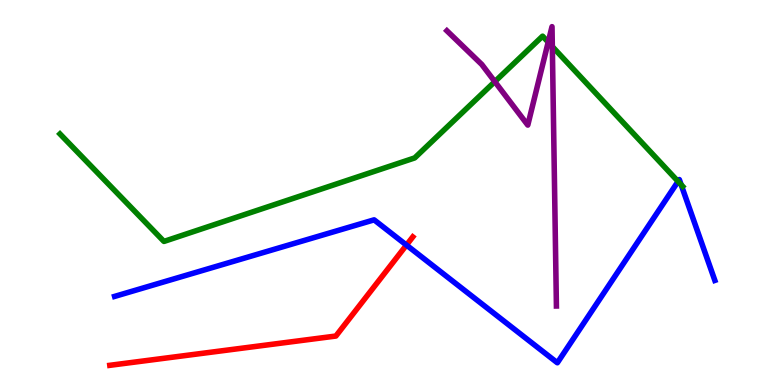[{'lines': ['blue', 'red'], 'intersections': [{'x': 5.24, 'y': 3.63}]}, {'lines': ['green', 'red'], 'intersections': []}, {'lines': ['purple', 'red'], 'intersections': []}, {'lines': ['blue', 'green'], 'intersections': [{'x': 8.75, 'y': 5.29}, {'x': 8.79, 'y': 5.2}]}, {'lines': ['blue', 'purple'], 'intersections': []}, {'lines': ['green', 'purple'], 'intersections': [{'x': 6.38, 'y': 7.88}, {'x': 7.07, 'y': 8.9}, {'x': 7.13, 'y': 8.79}]}]